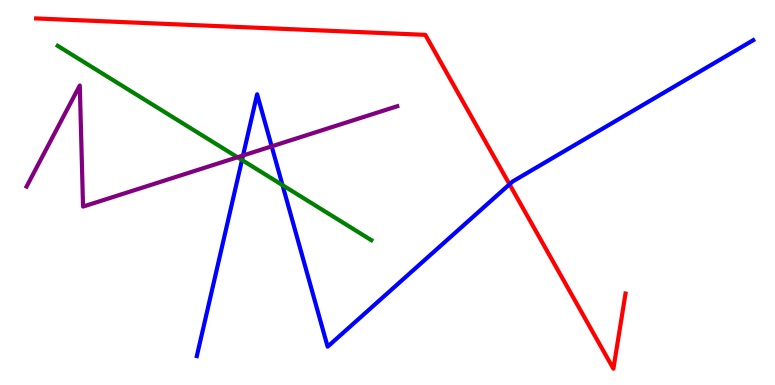[{'lines': ['blue', 'red'], 'intersections': [{'x': 6.57, 'y': 5.21}]}, {'lines': ['green', 'red'], 'intersections': []}, {'lines': ['purple', 'red'], 'intersections': []}, {'lines': ['blue', 'green'], 'intersections': [{'x': 3.12, 'y': 5.84}, {'x': 3.65, 'y': 5.19}]}, {'lines': ['blue', 'purple'], 'intersections': [{'x': 3.14, 'y': 5.96}, {'x': 3.51, 'y': 6.2}]}, {'lines': ['green', 'purple'], 'intersections': [{'x': 3.06, 'y': 5.92}]}]